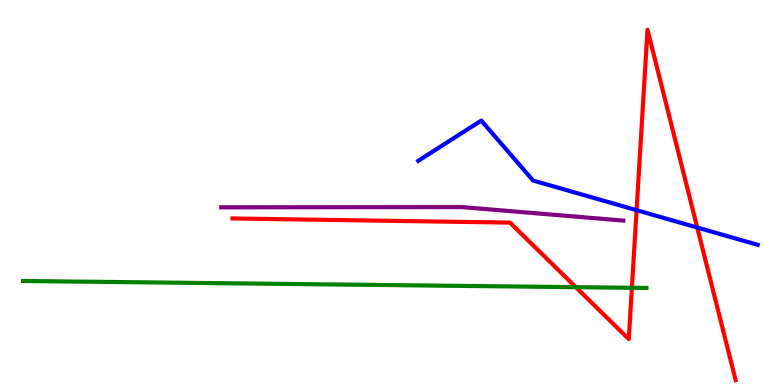[{'lines': ['blue', 'red'], 'intersections': [{'x': 8.21, 'y': 4.54}, {'x': 9.0, 'y': 4.09}]}, {'lines': ['green', 'red'], 'intersections': [{'x': 7.43, 'y': 2.54}, {'x': 8.15, 'y': 2.52}]}, {'lines': ['purple', 'red'], 'intersections': []}, {'lines': ['blue', 'green'], 'intersections': []}, {'lines': ['blue', 'purple'], 'intersections': []}, {'lines': ['green', 'purple'], 'intersections': []}]